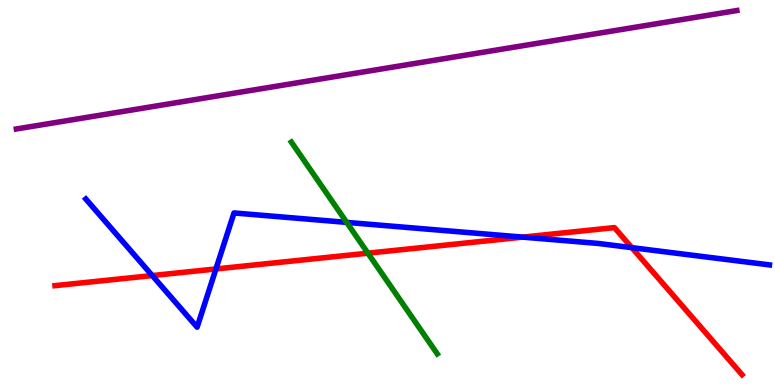[{'lines': ['blue', 'red'], 'intersections': [{'x': 1.96, 'y': 2.84}, {'x': 2.79, 'y': 3.01}, {'x': 6.74, 'y': 3.84}, {'x': 8.15, 'y': 3.57}]}, {'lines': ['green', 'red'], 'intersections': [{'x': 4.75, 'y': 3.42}]}, {'lines': ['purple', 'red'], 'intersections': []}, {'lines': ['blue', 'green'], 'intersections': [{'x': 4.47, 'y': 4.22}]}, {'lines': ['blue', 'purple'], 'intersections': []}, {'lines': ['green', 'purple'], 'intersections': []}]